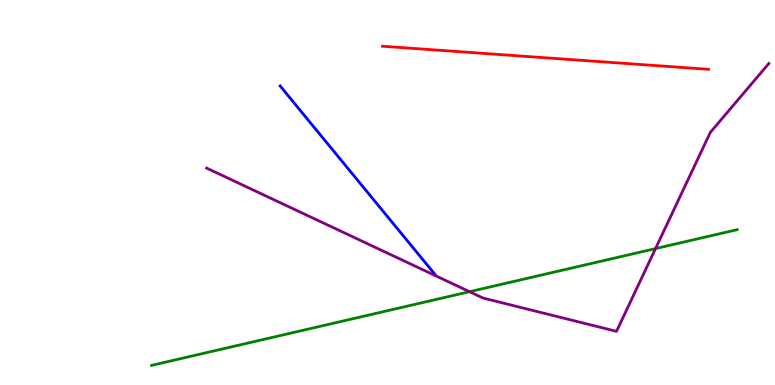[{'lines': ['blue', 'red'], 'intersections': []}, {'lines': ['green', 'red'], 'intersections': []}, {'lines': ['purple', 'red'], 'intersections': []}, {'lines': ['blue', 'green'], 'intersections': []}, {'lines': ['blue', 'purple'], 'intersections': []}, {'lines': ['green', 'purple'], 'intersections': [{'x': 6.06, 'y': 2.42}, {'x': 8.46, 'y': 3.54}]}]